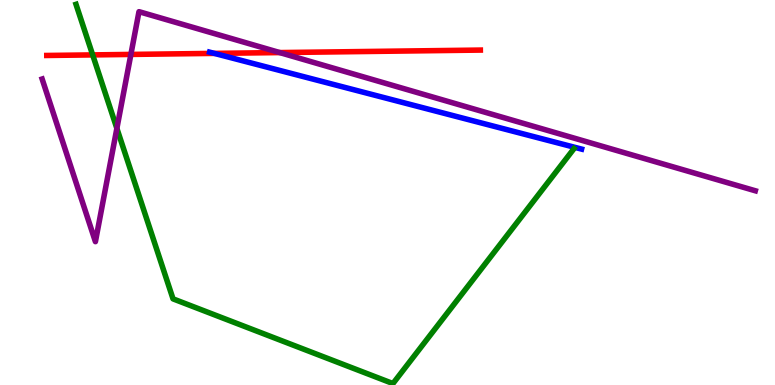[{'lines': ['blue', 'red'], 'intersections': [{'x': 2.77, 'y': 8.61}]}, {'lines': ['green', 'red'], 'intersections': [{'x': 1.2, 'y': 8.57}]}, {'lines': ['purple', 'red'], 'intersections': [{'x': 1.69, 'y': 8.59}, {'x': 3.61, 'y': 8.63}]}, {'lines': ['blue', 'green'], 'intersections': []}, {'lines': ['blue', 'purple'], 'intersections': []}, {'lines': ['green', 'purple'], 'intersections': [{'x': 1.51, 'y': 6.67}]}]